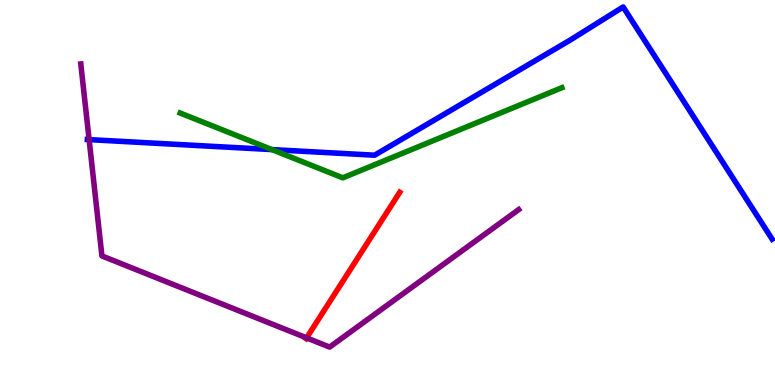[{'lines': ['blue', 'red'], 'intersections': []}, {'lines': ['green', 'red'], 'intersections': []}, {'lines': ['purple', 'red'], 'intersections': [{'x': 3.96, 'y': 1.22}]}, {'lines': ['blue', 'green'], 'intersections': [{'x': 3.51, 'y': 6.11}]}, {'lines': ['blue', 'purple'], 'intersections': [{'x': 1.15, 'y': 6.37}]}, {'lines': ['green', 'purple'], 'intersections': []}]